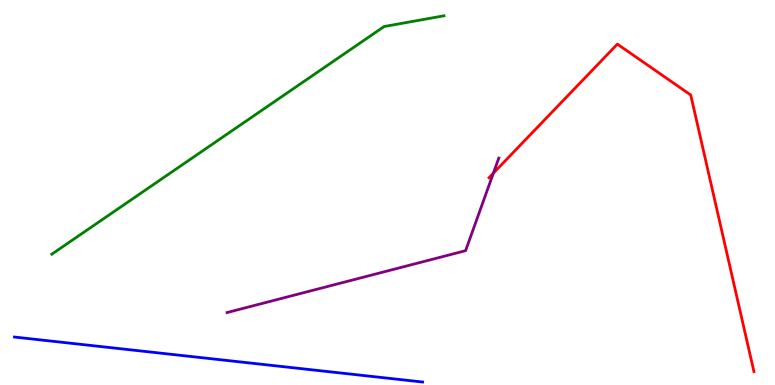[{'lines': ['blue', 'red'], 'intersections': []}, {'lines': ['green', 'red'], 'intersections': []}, {'lines': ['purple', 'red'], 'intersections': [{'x': 6.37, 'y': 5.5}]}, {'lines': ['blue', 'green'], 'intersections': []}, {'lines': ['blue', 'purple'], 'intersections': []}, {'lines': ['green', 'purple'], 'intersections': []}]